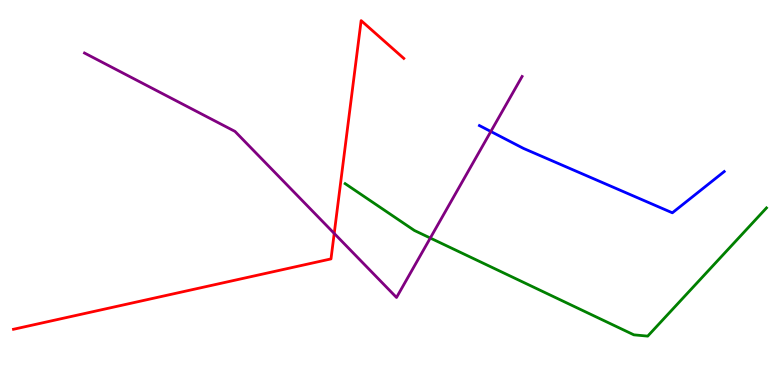[{'lines': ['blue', 'red'], 'intersections': []}, {'lines': ['green', 'red'], 'intersections': []}, {'lines': ['purple', 'red'], 'intersections': [{'x': 4.31, 'y': 3.94}]}, {'lines': ['blue', 'green'], 'intersections': []}, {'lines': ['blue', 'purple'], 'intersections': [{'x': 6.33, 'y': 6.58}]}, {'lines': ['green', 'purple'], 'intersections': [{'x': 5.55, 'y': 3.82}]}]